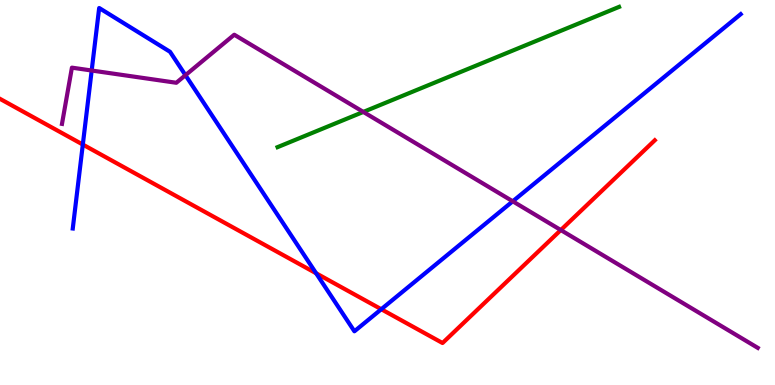[{'lines': ['blue', 'red'], 'intersections': [{'x': 1.07, 'y': 6.25}, {'x': 4.08, 'y': 2.9}, {'x': 4.92, 'y': 1.97}]}, {'lines': ['green', 'red'], 'intersections': []}, {'lines': ['purple', 'red'], 'intersections': [{'x': 7.24, 'y': 4.02}]}, {'lines': ['blue', 'green'], 'intersections': []}, {'lines': ['blue', 'purple'], 'intersections': [{'x': 1.18, 'y': 8.17}, {'x': 2.39, 'y': 8.05}, {'x': 6.62, 'y': 4.77}]}, {'lines': ['green', 'purple'], 'intersections': [{'x': 4.69, 'y': 7.09}]}]